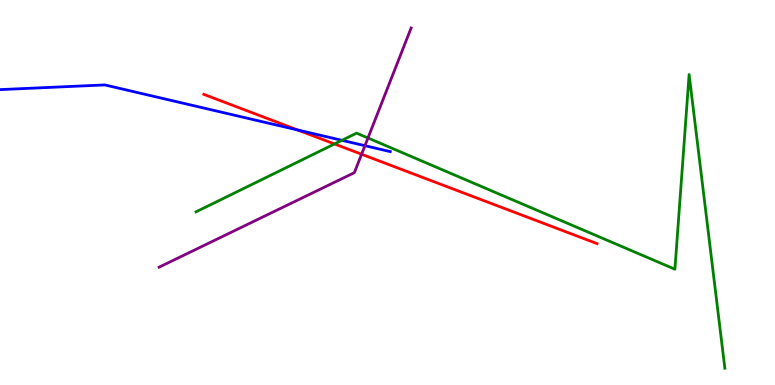[{'lines': ['blue', 'red'], 'intersections': [{'x': 3.84, 'y': 6.62}]}, {'lines': ['green', 'red'], 'intersections': [{'x': 4.32, 'y': 6.26}]}, {'lines': ['purple', 'red'], 'intersections': [{'x': 4.67, 'y': 5.99}]}, {'lines': ['blue', 'green'], 'intersections': [{'x': 4.41, 'y': 6.36}]}, {'lines': ['blue', 'purple'], 'intersections': [{'x': 4.71, 'y': 6.22}]}, {'lines': ['green', 'purple'], 'intersections': [{'x': 4.75, 'y': 6.42}]}]